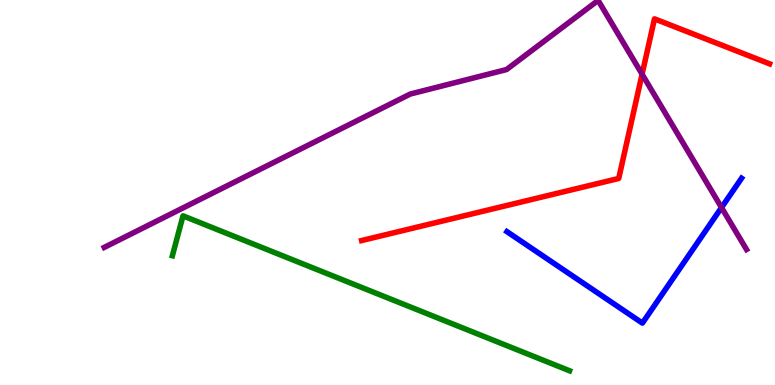[{'lines': ['blue', 'red'], 'intersections': []}, {'lines': ['green', 'red'], 'intersections': []}, {'lines': ['purple', 'red'], 'intersections': [{'x': 8.28, 'y': 8.07}]}, {'lines': ['blue', 'green'], 'intersections': []}, {'lines': ['blue', 'purple'], 'intersections': [{'x': 9.31, 'y': 4.61}]}, {'lines': ['green', 'purple'], 'intersections': []}]